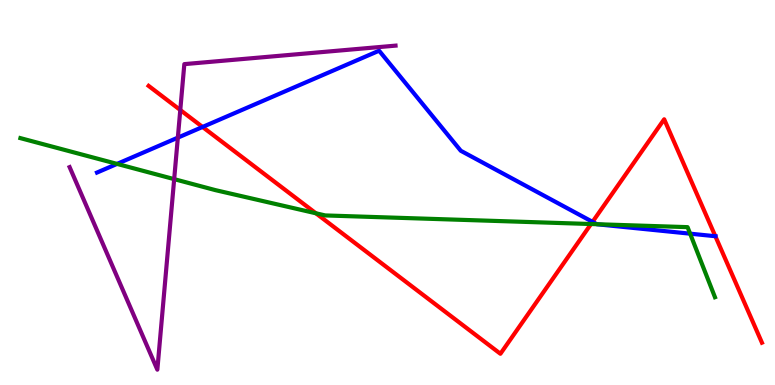[{'lines': ['blue', 'red'], 'intersections': [{'x': 2.61, 'y': 6.7}, {'x': 7.65, 'y': 4.24}, {'x': 9.23, 'y': 3.86}]}, {'lines': ['green', 'red'], 'intersections': [{'x': 4.08, 'y': 4.46}, {'x': 7.63, 'y': 4.18}]}, {'lines': ['purple', 'red'], 'intersections': [{'x': 2.33, 'y': 7.14}]}, {'lines': ['blue', 'green'], 'intersections': [{'x': 1.51, 'y': 5.74}, {'x': 7.7, 'y': 4.18}, {'x': 8.9, 'y': 3.93}]}, {'lines': ['blue', 'purple'], 'intersections': [{'x': 2.29, 'y': 6.42}]}, {'lines': ['green', 'purple'], 'intersections': [{'x': 2.25, 'y': 5.35}]}]